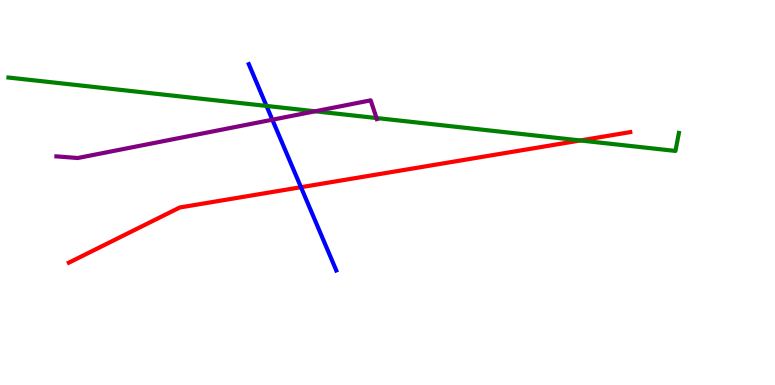[{'lines': ['blue', 'red'], 'intersections': [{'x': 3.88, 'y': 5.14}]}, {'lines': ['green', 'red'], 'intersections': [{'x': 7.49, 'y': 6.35}]}, {'lines': ['purple', 'red'], 'intersections': []}, {'lines': ['blue', 'green'], 'intersections': [{'x': 3.44, 'y': 7.25}]}, {'lines': ['blue', 'purple'], 'intersections': [{'x': 3.51, 'y': 6.89}]}, {'lines': ['green', 'purple'], 'intersections': [{'x': 4.07, 'y': 7.11}, {'x': 4.86, 'y': 6.93}]}]